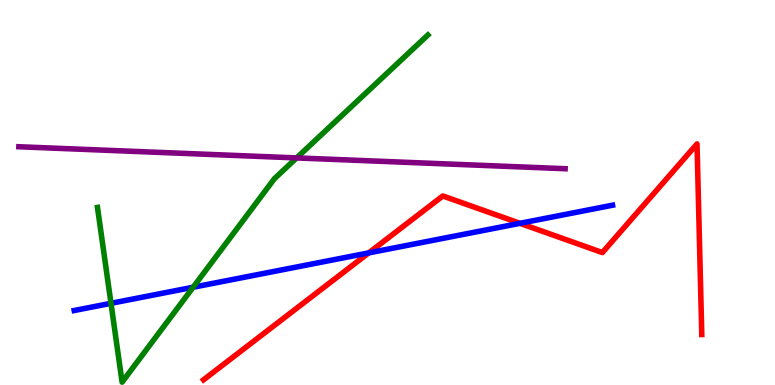[{'lines': ['blue', 'red'], 'intersections': [{'x': 4.76, 'y': 3.43}, {'x': 6.71, 'y': 4.2}]}, {'lines': ['green', 'red'], 'intersections': []}, {'lines': ['purple', 'red'], 'intersections': []}, {'lines': ['blue', 'green'], 'intersections': [{'x': 1.43, 'y': 2.12}, {'x': 2.49, 'y': 2.54}]}, {'lines': ['blue', 'purple'], 'intersections': []}, {'lines': ['green', 'purple'], 'intersections': [{'x': 3.83, 'y': 5.9}]}]